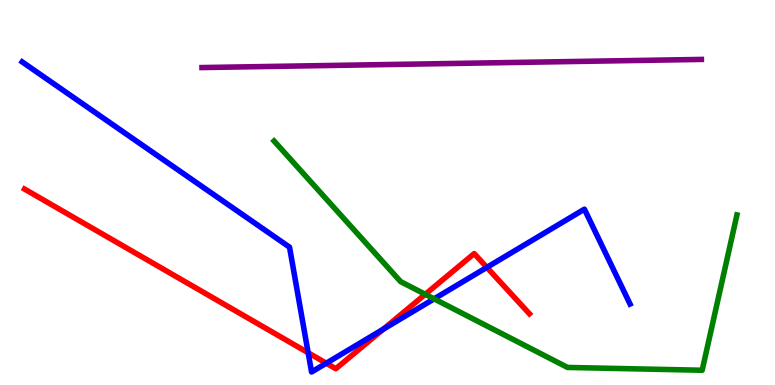[{'lines': ['blue', 'red'], 'intersections': [{'x': 3.98, 'y': 0.837}, {'x': 4.21, 'y': 0.566}, {'x': 4.95, 'y': 1.45}, {'x': 6.28, 'y': 3.05}]}, {'lines': ['green', 'red'], 'intersections': [{'x': 5.49, 'y': 2.36}]}, {'lines': ['purple', 'red'], 'intersections': []}, {'lines': ['blue', 'green'], 'intersections': [{'x': 5.6, 'y': 2.24}]}, {'lines': ['blue', 'purple'], 'intersections': []}, {'lines': ['green', 'purple'], 'intersections': []}]